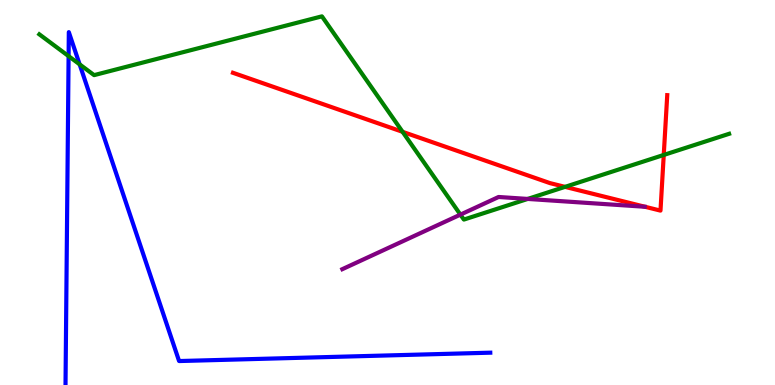[{'lines': ['blue', 'red'], 'intersections': []}, {'lines': ['green', 'red'], 'intersections': [{'x': 5.19, 'y': 6.58}, {'x': 7.29, 'y': 5.15}, {'x': 8.56, 'y': 5.98}]}, {'lines': ['purple', 'red'], 'intersections': []}, {'lines': ['blue', 'green'], 'intersections': [{'x': 0.885, 'y': 8.54}, {'x': 1.03, 'y': 8.33}]}, {'lines': ['blue', 'purple'], 'intersections': []}, {'lines': ['green', 'purple'], 'intersections': [{'x': 5.94, 'y': 4.43}, {'x': 6.81, 'y': 4.83}]}]